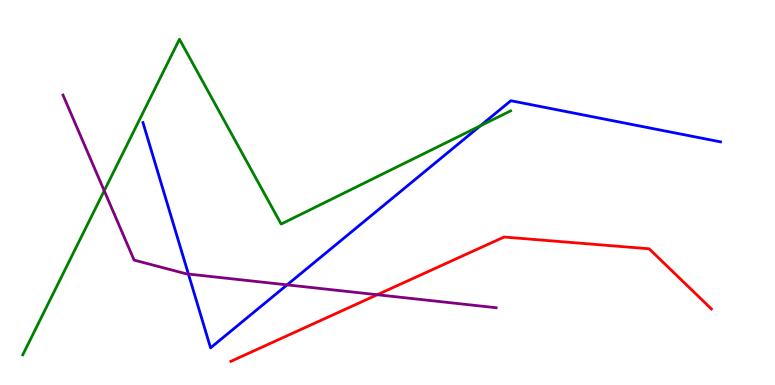[{'lines': ['blue', 'red'], 'intersections': []}, {'lines': ['green', 'red'], 'intersections': []}, {'lines': ['purple', 'red'], 'intersections': [{'x': 4.87, 'y': 2.34}]}, {'lines': ['blue', 'green'], 'intersections': [{'x': 6.2, 'y': 6.73}]}, {'lines': ['blue', 'purple'], 'intersections': [{'x': 2.43, 'y': 2.88}, {'x': 3.7, 'y': 2.6}]}, {'lines': ['green', 'purple'], 'intersections': [{'x': 1.34, 'y': 5.05}]}]